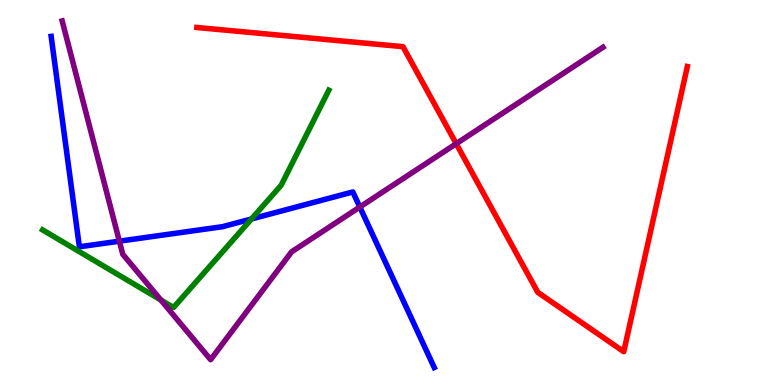[{'lines': ['blue', 'red'], 'intersections': []}, {'lines': ['green', 'red'], 'intersections': []}, {'lines': ['purple', 'red'], 'intersections': [{'x': 5.89, 'y': 6.27}]}, {'lines': ['blue', 'green'], 'intersections': [{'x': 3.24, 'y': 4.31}]}, {'lines': ['blue', 'purple'], 'intersections': [{'x': 1.54, 'y': 3.74}, {'x': 4.64, 'y': 4.62}]}, {'lines': ['green', 'purple'], 'intersections': [{'x': 2.08, 'y': 2.21}]}]